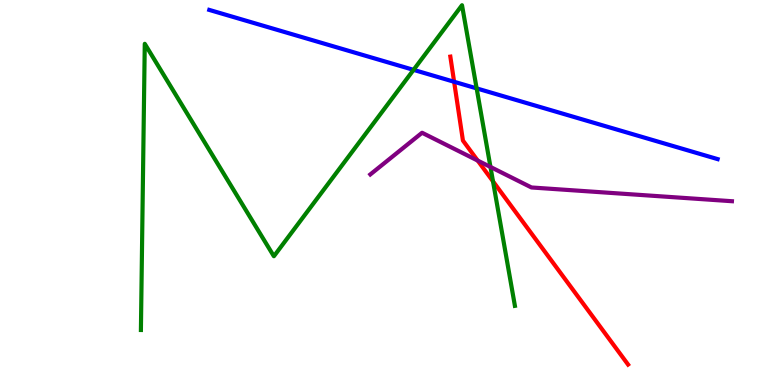[{'lines': ['blue', 'red'], 'intersections': [{'x': 5.86, 'y': 7.88}]}, {'lines': ['green', 'red'], 'intersections': [{'x': 6.36, 'y': 5.29}]}, {'lines': ['purple', 'red'], 'intersections': [{'x': 6.16, 'y': 5.83}]}, {'lines': ['blue', 'green'], 'intersections': [{'x': 5.34, 'y': 8.19}, {'x': 6.15, 'y': 7.7}]}, {'lines': ['blue', 'purple'], 'intersections': []}, {'lines': ['green', 'purple'], 'intersections': [{'x': 6.33, 'y': 5.66}]}]